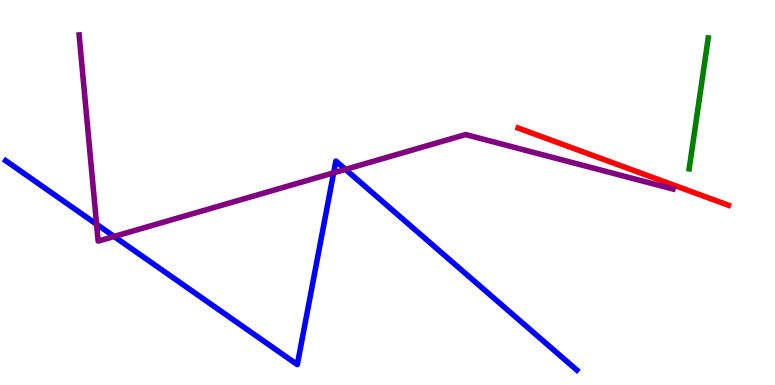[{'lines': ['blue', 'red'], 'intersections': []}, {'lines': ['green', 'red'], 'intersections': []}, {'lines': ['purple', 'red'], 'intersections': []}, {'lines': ['blue', 'green'], 'intersections': []}, {'lines': ['blue', 'purple'], 'intersections': [{'x': 1.25, 'y': 4.18}, {'x': 1.47, 'y': 3.86}, {'x': 4.3, 'y': 5.51}, {'x': 4.46, 'y': 5.6}]}, {'lines': ['green', 'purple'], 'intersections': []}]